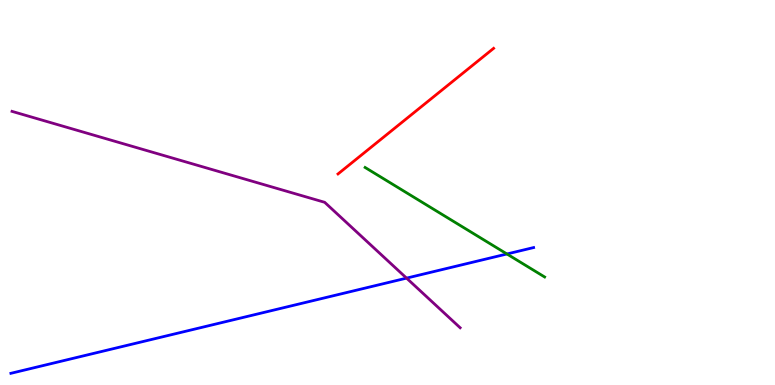[{'lines': ['blue', 'red'], 'intersections': []}, {'lines': ['green', 'red'], 'intersections': []}, {'lines': ['purple', 'red'], 'intersections': []}, {'lines': ['blue', 'green'], 'intersections': [{'x': 6.54, 'y': 3.4}]}, {'lines': ['blue', 'purple'], 'intersections': [{'x': 5.25, 'y': 2.78}]}, {'lines': ['green', 'purple'], 'intersections': []}]